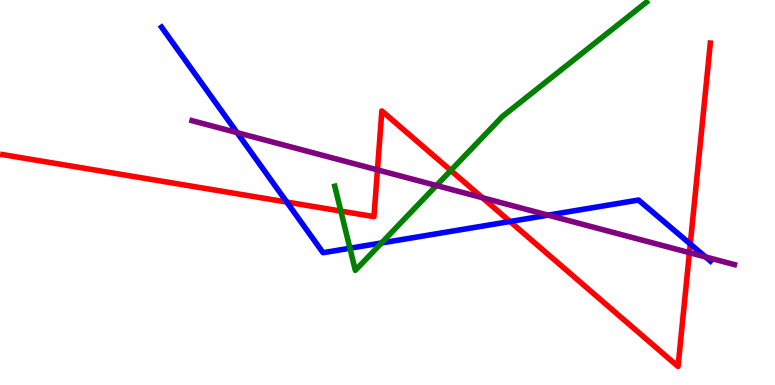[{'lines': ['blue', 'red'], 'intersections': [{'x': 3.7, 'y': 4.75}, {'x': 6.58, 'y': 4.25}, {'x': 8.91, 'y': 3.66}]}, {'lines': ['green', 'red'], 'intersections': [{'x': 4.4, 'y': 4.52}, {'x': 5.82, 'y': 5.57}]}, {'lines': ['purple', 'red'], 'intersections': [{'x': 4.87, 'y': 5.59}, {'x': 6.22, 'y': 4.86}, {'x': 8.9, 'y': 3.44}]}, {'lines': ['blue', 'green'], 'intersections': [{'x': 4.52, 'y': 3.55}, {'x': 4.92, 'y': 3.69}]}, {'lines': ['blue', 'purple'], 'intersections': [{'x': 3.06, 'y': 6.56}, {'x': 7.07, 'y': 4.41}, {'x': 9.1, 'y': 3.33}]}, {'lines': ['green', 'purple'], 'intersections': [{'x': 5.63, 'y': 5.18}]}]